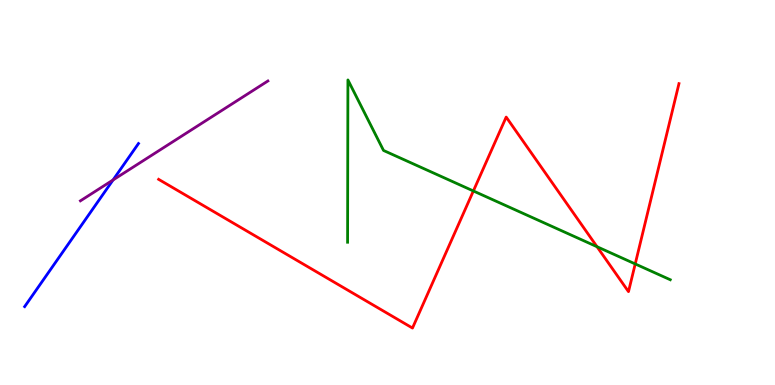[{'lines': ['blue', 'red'], 'intersections': []}, {'lines': ['green', 'red'], 'intersections': [{'x': 6.11, 'y': 5.04}, {'x': 7.7, 'y': 3.59}, {'x': 8.2, 'y': 3.14}]}, {'lines': ['purple', 'red'], 'intersections': []}, {'lines': ['blue', 'green'], 'intersections': []}, {'lines': ['blue', 'purple'], 'intersections': [{'x': 1.46, 'y': 5.33}]}, {'lines': ['green', 'purple'], 'intersections': []}]